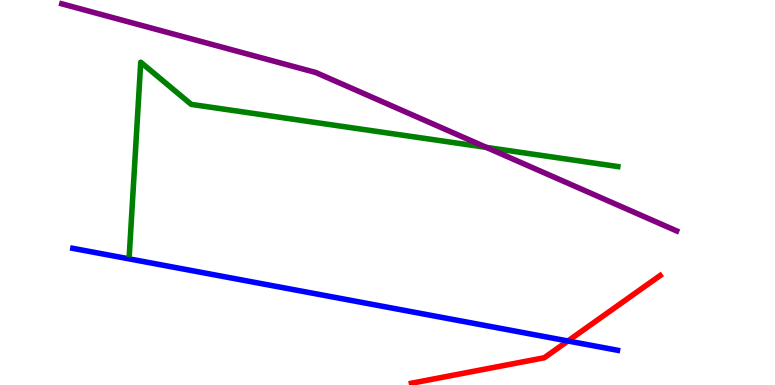[{'lines': ['blue', 'red'], 'intersections': [{'x': 7.33, 'y': 1.14}]}, {'lines': ['green', 'red'], 'intersections': []}, {'lines': ['purple', 'red'], 'intersections': []}, {'lines': ['blue', 'green'], 'intersections': []}, {'lines': ['blue', 'purple'], 'intersections': []}, {'lines': ['green', 'purple'], 'intersections': [{'x': 6.28, 'y': 6.17}]}]